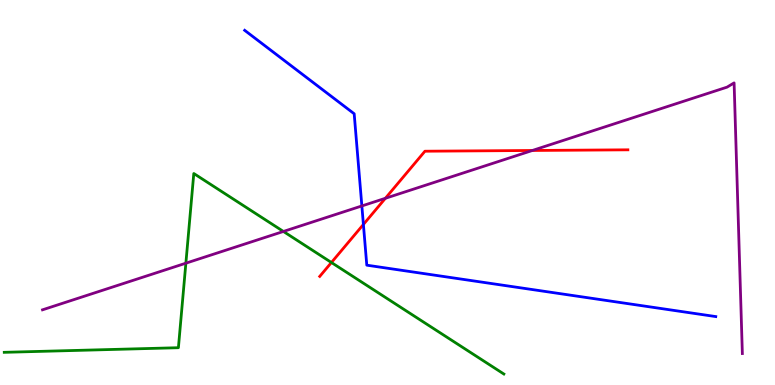[{'lines': ['blue', 'red'], 'intersections': [{'x': 4.69, 'y': 4.17}]}, {'lines': ['green', 'red'], 'intersections': [{'x': 4.28, 'y': 3.18}]}, {'lines': ['purple', 'red'], 'intersections': [{'x': 4.97, 'y': 4.85}, {'x': 6.87, 'y': 6.09}]}, {'lines': ['blue', 'green'], 'intersections': []}, {'lines': ['blue', 'purple'], 'intersections': [{'x': 4.67, 'y': 4.65}]}, {'lines': ['green', 'purple'], 'intersections': [{'x': 2.4, 'y': 3.16}, {'x': 3.66, 'y': 3.99}]}]